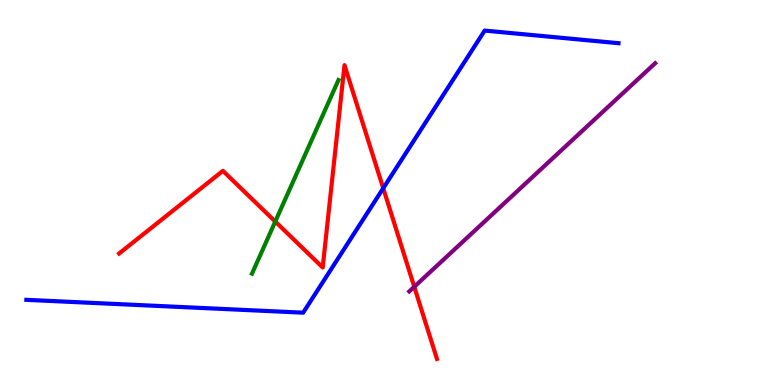[{'lines': ['blue', 'red'], 'intersections': [{'x': 4.95, 'y': 5.11}]}, {'lines': ['green', 'red'], 'intersections': [{'x': 3.55, 'y': 4.25}]}, {'lines': ['purple', 'red'], 'intersections': [{'x': 5.35, 'y': 2.55}]}, {'lines': ['blue', 'green'], 'intersections': []}, {'lines': ['blue', 'purple'], 'intersections': []}, {'lines': ['green', 'purple'], 'intersections': []}]